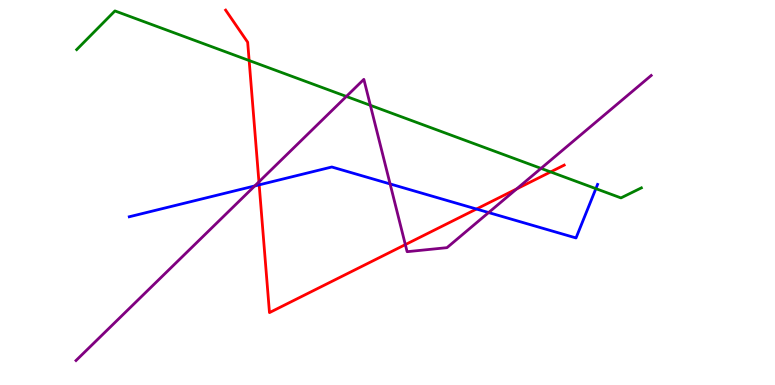[{'lines': ['blue', 'red'], 'intersections': [{'x': 3.34, 'y': 5.2}, {'x': 6.15, 'y': 4.57}]}, {'lines': ['green', 'red'], 'intersections': [{'x': 3.21, 'y': 8.43}, {'x': 7.1, 'y': 5.53}]}, {'lines': ['purple', 'red'], 'intersections': [{'x': 3.34, 'y': 5.28}, {'x': 5.23, 'y': 3.65}, {'x': 6.67, 'y': 5.09}]}, {'lines': ['blue', 'green'], 'intersections': [{'x': 7.69, 'y': 5.1}]}, {'lines': ['blue', 'purple'], 'intersections': [{'x': 3.29, 'y': 5.17}, {'x': 5.03, 'y': 5.22}, {'x': 6.3, 'y': 4.48}]}, {'lines': ['green', 'purple'], 'intersections': [{'x': 4.47, 'y': 7.5}, {'x': 4.78, 'y': 7.26}, {'x': 6.98, 'y': 5.63}]}]